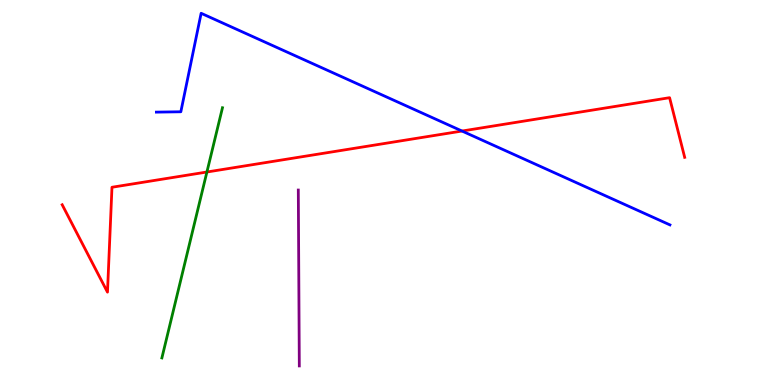[{'lines': ['blue', 'red'], 'intersections': [{'x': 5.96, 'y': 6.6}]}, {'lines': ['green', 'red'], 'intersections': [{'x': 2.67, 'y': 5.53}]}, {'lines': ['purple', 'red'], 'intersections': []}, {'lines': ['blue', 'green'], 'intersections': []}, {'lines': ['blue', 'purple'], 'intersections': []}, {'lines': ['green', 'purple'], 'intersections': []}]